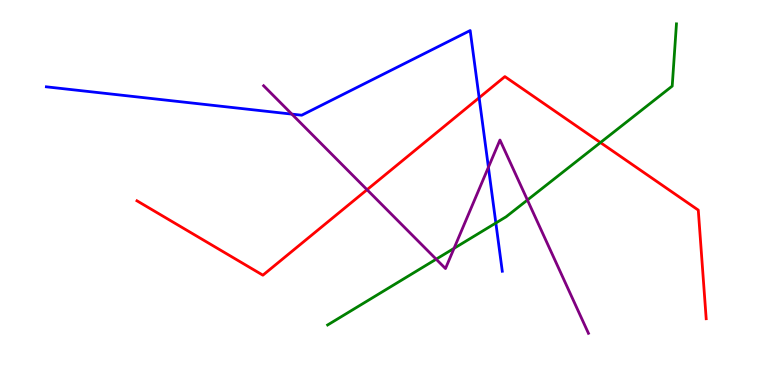[{'lines': ['blue', 'red'], 'intersections': [{'x': 6.18, 'y': 7.46}]}, {'lines': ['green', 'red'], 'intersections': [{'x': 7.75, 'y': 6.3}]}, {'lines': ['purple', 'red'], 'intersections': [{'x': 4.74, 'y': 5.07}]}, {'lines': ['blue', 'green'], 'intersections': [{'x': 6.4, 'y': 4.21}]}, {'lines': ['blue', 'purple'], 'intersections': [{'x': 3.77, 'y': 7.04}, {'x': 6.3, 'y': 5.66}]}, {'lines': ['green', 'purple'], 'intersections': [{'x': 5.63, 'y': 3.27}, {'x': 5.86, 'y': 3.55}, {'x': 6.81, 'y': 4.8}]}]